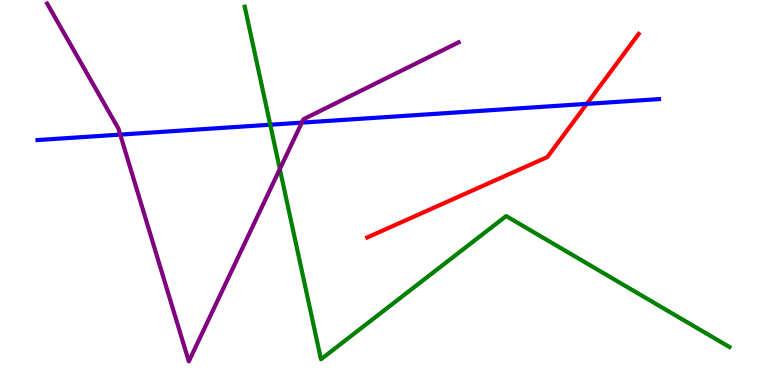[{'lines': ['blue', 'red'], 'intersections': [{'x': 7.57, 'y': 7.3}]}, {'lines': ['green', 'red'], 'intersections': []}, {'lines': ['purple', 'red'], 'intersections': []}, {'lines': ['blue', 'green'], 'intersections': [{'x': 3.49, 'y': 6.76}]}, {'lines': ['blue', 'purple'], 'intersections': [{'x': 1.55, 'y': 6.5}, {'x': 3.89, 'y': 6.81}]}, {'lines': ['green', 'purple'], 'intersections': [{'x': 3.61, 'y': 5.61}]}]